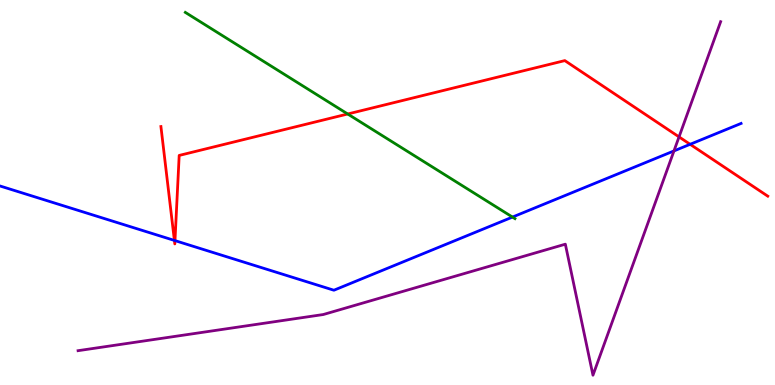[{'lines': ['blue', 'red'], 'intersections': [{'x': 2.25, 'y': 3.76}, {'x': 2.26, 'y': 3.75}, {'x': 8.9, 'y': 6.25}]}, {'lines': ['green', 'red'], 'intersections': [{'x': 4.49, 'y': 7.04}]}, {'lines': ['purple', 'red'], 'intersections': [{'x': 8.76, 'y': 6.44}]}, {'lines': ['blue', 'green'], 'intersections': [{'x': 6.61, 'y': 4.36}]}, {'lines': ['blue', 'purple'], 'intersections': [{'x': 8.7, 'y': 6.08}]}, {'lines': ['green', 'purple'], 'intersections': []}]